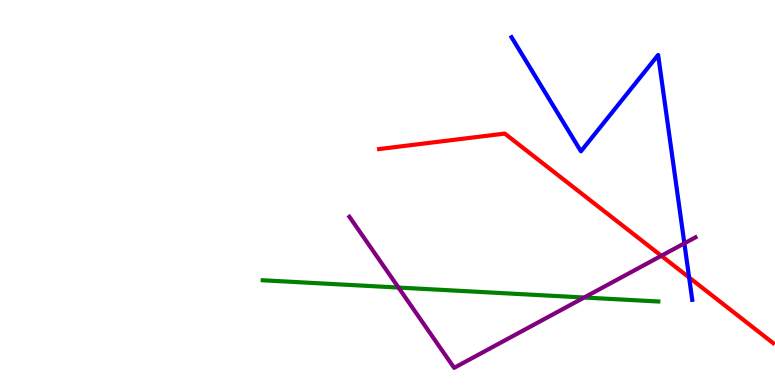[{'lines': ['blue', 'red'], 'intersections': [{'x': 8.89, 'y': 2.79}]}, {'lines': ['green', 'red'], 'intersections': []}, {'lines': ['purple', 'red'], 'intersections': [{'x': 8.53, 'y': 3.36}]}, {'lines': ['blue', 'green'], 'intersections': []}, {'lines': ['blue', 'purple'], 'intersections': [{'x': 8.83, 'y': 3.68}]}, {'lines': ['green', 'purple'], 'intersections': [{'x': 5.14, 'y': 2.53}, {'x': 7.54, 'y': 2.27}]}]